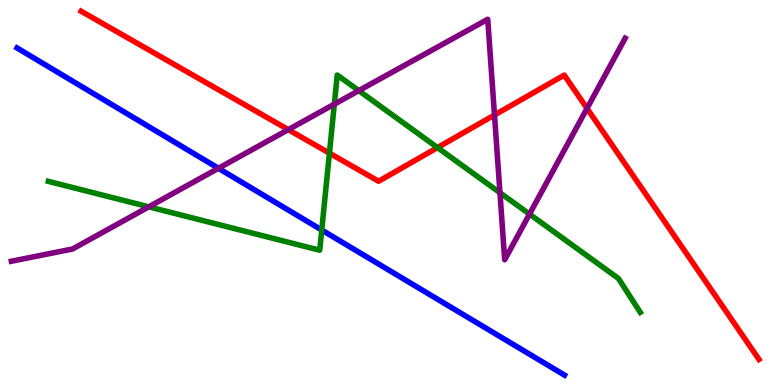[{'lines': ['blue', 'red'], 'intersections': []}, {'lines': ['green', 'red'], 'intersections': [{'x': 4.25, 'y': 6.02}, {'x': 5.65, 'y': 6.17}]}, {'lines': ['purple', 'red'], 'intersections': [{'x': 3.72, 'y': 6.63}, {'x': 6.38, 'y': 7.01}, {'x': 7.57, 'y': 7.19}]}, {'lines': ['blue', 'green'], 'intersections': [{'x': 4.15, 'y': 4.03}]}, {'lines': ['blue', 'purple'], 'intersections': [{'x': 2.82, 'y': 5.63}]}, {'lines': ['green', 'purple'], 'intersections': [{'x': 1.92, 'y': 4.63}, {'x': 4.31, 'y': 7.29}, {'x': 4.63, 'y': 7.65}, {'x': 6.45, 'y': 4.99}, {'x': 6.83, 'y': 4.44}]}]